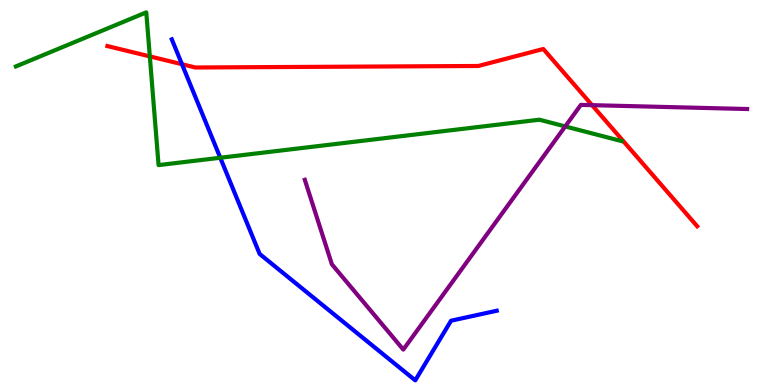[{'lines': ['blue', 'red'], 'intersections': [{'x': 2.35, 'y': 8.33}]}, {'lines': ['green', 'red'], 'intersections': [{'x': 1.93, 'y': 8.54}]}, {'lines': ['purple', 'red'], 'intersections': [{'x': 7.64, 'y': 7.27}]}, {'lines': ['blue', 'green'], 'intersections': [{'x': 2.84, 'y': 5.9}]}, {'lines': ['blue', 'purple'], 'intersections': []}, {'lines': ['green', 'purple'], 'intersections': [{'x': 7.29, 'y': 6.72}]}]